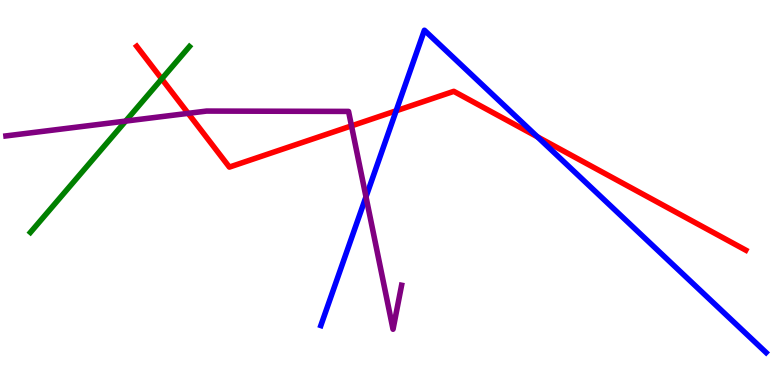[{'lines': ['blue', 'red'], 'intersections': [{'x': 5.11, 'y': 7.12}, {'x': 6.93, 'y': 6.45}]}, {'lines': ['green', 'red'], 'intersections': [{'x': 2.09, 'y': 7.95}]}, {'lines': ['purple', 'red'], 'intersections': [{'x': 2.43, 'y': 7.06}, {'x': 4.54, 'y': 6.73}]}, {'lines': ['blue', 'green'], 'intersections': []}, {'lines': ['blue', 'purple'], 'intersections': [{'x': 4.72, 'y': 4.89}]}, {'lines': ['green', 'purple'], 'intersections': [{'x': 1.62, 'y': 6.85}]}]